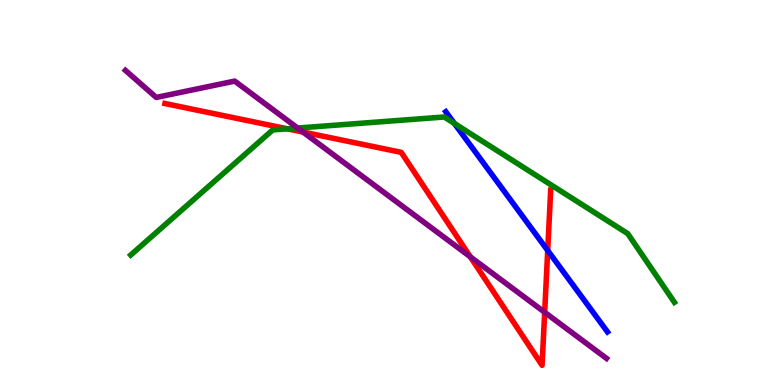[{'lines': ['blue', 'red'], 'intersections': [{'x': 7.07, 'y': 3.49}]}, {'lines': ['green', 'red'], 'intersections': [{'x': 3.71, 'y': 6.65}]}, {'lines': ['purple', 'red'], 'intersections': [{'x': 3.91, 'y': 6.57}, {'x': 6.07, 'y': 3.33}, {'x': 7.03, 'y': 1.89}]}, {'lines': ['blue', 'green'], 'intersections': [{'x': 5.86, 'y': 6.79}]}, {'lines': ['blue', 'purple'], 'intersections': []}, {'lines': ['green', 'purple'], 'intersections': [{'x': 3.84, 'y': 6.67}]}]